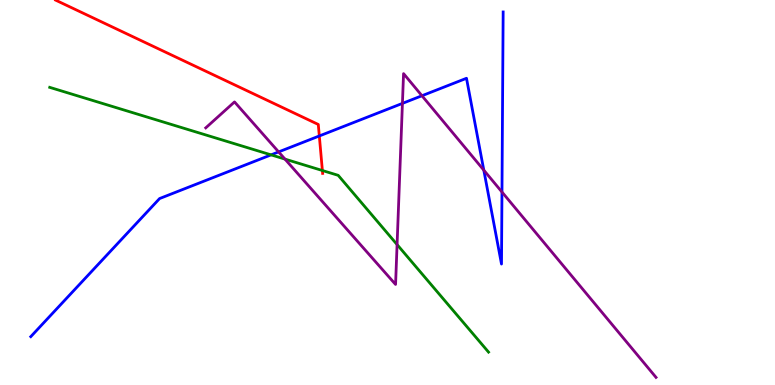[{'lines': ['blue', 'red'], 'intersections': [{'x': 4.12, 'y': 6.47}]}, {'lines': ['green', 'red'], 'intersections': [{'x': 4.16, 'y': 5.57}]}, {'lines': ['purple', 'red'], 'intersections': []}, {'lines': ['blue', 'green'], 'intersections': [{'x': 3.5, 'y': 5.98}]}, {'lines': ['blue', 'purple'], 'intersections': [{'x': 3.6, 'y': 6.05}, {'x': 5.19, 'y': 7.31}, {'x': 5.44, 'y': 7.51}, {'x': 6.24, 'y': 5.58}, {'x': 6.48, 'y': 5.01}]}, {'lines': ['green', 'purple'], 'intersections': [{'x': 3.68, 'y': 5.87}, {'x': 5.12, 'y': 3.65}]}]